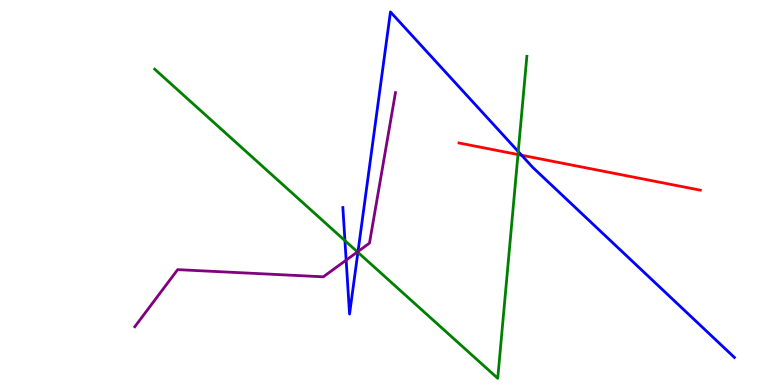[{'lines': ['blue', 'red'], 'intersections': [{'x': 6.73, 'y': 5.97}]}, {'lines': ['green', 'red'], 'intersections': [{'x': 6.68, 'y': 5.99}]}, {'lines': ['purple', 'red'], 'intersections': []}, {'lines': ['blue', 'green'], 'intersections': [{'x': 4.45, 'y': 3.75}, {'x': 4.62, 'y': 3.45}, {'x': 6.69, 'y': 6.06}]}, {'lines': ['blue', 'purple'], 'intersections': [{'x': 4.47, 'y': 3.24}, {'x': 4.62, 'y': 3.47}]}, {'lines': ['green', 'purple'], 'intersections': [{'x': 4.61, 'y': 3.46}]}]